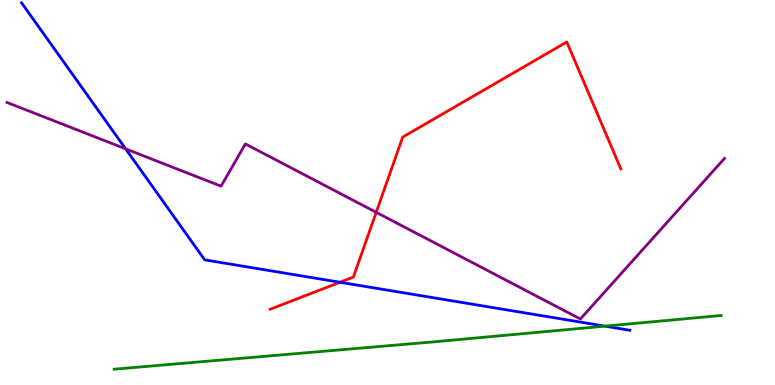[{'lines': ['blue', 'red'], 'intersections': [{'x': 4.39, 'y': 2.67}]}, {'lines': ['green', 'red'], 'intersections': []}, {'lines': ['purple', 'red'], 'intersections': [{'x': 4.85, 'y': 4.49}]}, {'lines': ['blue', 'green'], 'intersections': [{'x': 7.81, 'y': 1.53}]}, {'lines': ['blue', 'purple'], 'intersections': [{'x': 1.62, 'y': 6.13}]}, {'lines': ['green', 'purple'], 'intersections': []}]